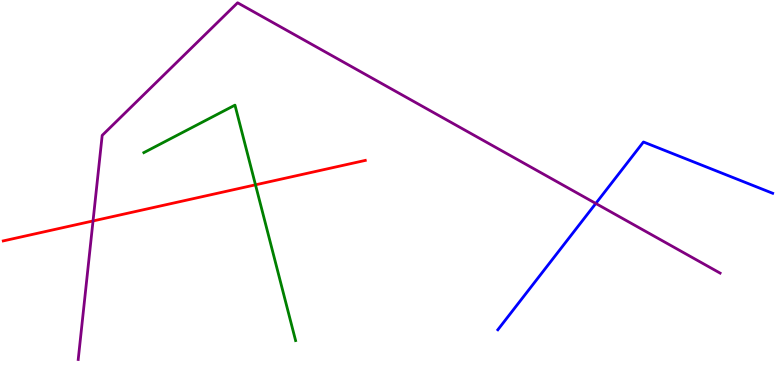[{'lines': ['blue', 'red'], 'intersections': []}, {'lines': ['green', 'red'], 'intersections': [{'x': 3.3, 'y': 5.2}]}, {'lines': ['purple', 'red'], 'intersections': [{'x': 1.2, 'y': 4.26}]}, {'lines': ['blue', 'green'], 'intersections': []}, {'lines': ['blue', 'purple'], 'intersections': [{'x': 7.69, 'y': 4.72}]}, {'lines': ['green', 'purple'], 'intersections': []}]